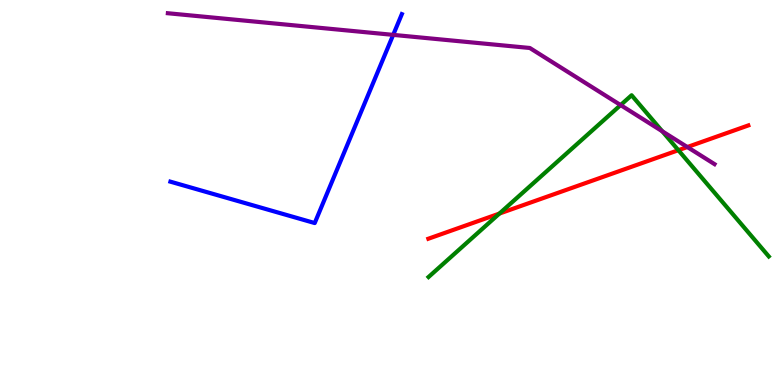[{'lines': ['blue', 'red'], 'intersections': []}, {'lines': ['green', 'red'], 'intersections': [{'x': 6.44, 'y': 4.45}, {'x': 8.75, 'y': 6.1}]}, {'lines': ['purple', 'red'], 'intersections': [{'x': 8.87, 'y': 6.18}]}, {'lines': ['blue', 'green'], 'intersections': []}, {'lines': ['blue', 'purple'], 'intersections': [{'x': 5.07, 'y': 9.09}]}, {'lines': ['green', 'purple'], 'intersections': [{'x': 8.01, 'y': 7.27}, {'x': 8.55, 'y': 6.59}]}]